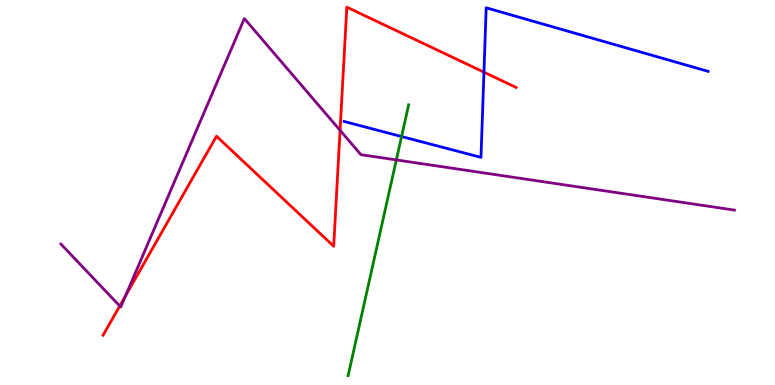[{'lines': ['blue', 'red'], 'intersections': [{'x': 6.24, 'y': 8.13}]}, {'lines': ['green', 'red'], 'intersections': []}, {'lines': ['purple', 'red'], 'intersections': [{'x': 1.55, 'y': 2.05}, {'x': 1.62, 'y': 2.32}, {'x': 4.39, 'y': 6.61}]}, {'lines': ['blue', 'green'], 'intersections': [{'x': 5.18, 'y': 6.45}]}, {'lines': ['blue', 'purple'], 'intersections': []}, {'lines': ['green', 'purple'], 'intersections': [{'x': 5.11, 'y': 5.85}]}]